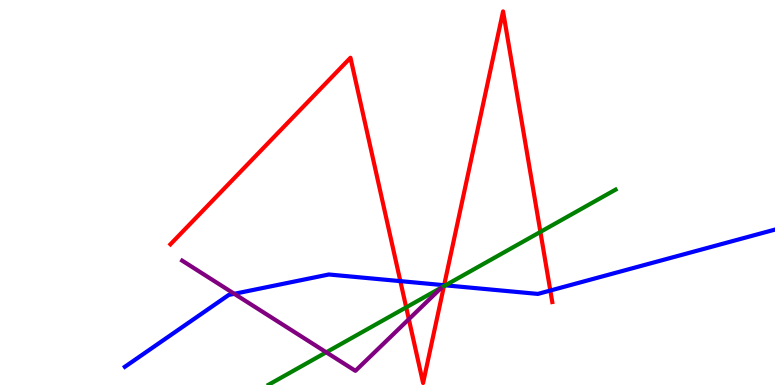[{'lines': ['blue', 'red'], 'intersections': [{'x': 5.17, 'y': 2.7}, {'x': 5.73, 'y': 2.59}, {'x': 7.1, 'y': 2.45}]}, {'lines': ['green', 'red'], 'intersections': [{'x': 5.24, 'y': 2.02}, {'x': 5.73, 'y': 2.57}, {'x': 6.97, 'y': 3.98}]}, {'lines': ['purple', 'red'], 'intersections': [{'x': 5.28, 'y': 1.71}]}, {'lines': ['blue', 'green'], 'intersections': [{'x': 5.75, 'y': 2.59}]}, {'lines': ['blue', 'purple'], 'intersections': [{'x': 3.02, 'y': 2.37}]}, {'lines': ['green', 'purple'], 'intersections': [{'x': 4.21, 'y': 0.849}]}]